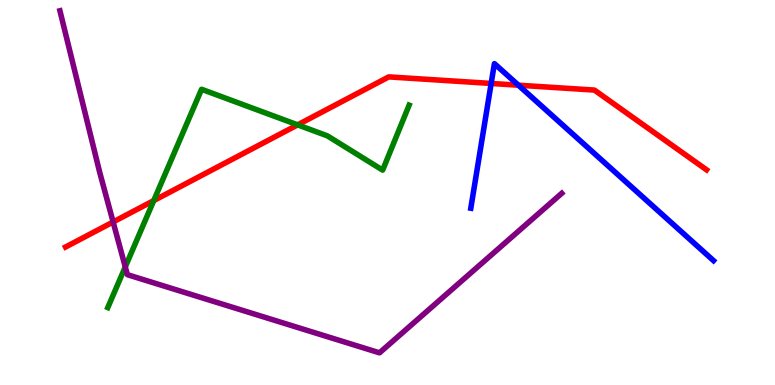[{'lines': ['blue', 'red'], 'intersections': [{'x': 6.34, 'y': 7.83}, {'x': 6.69, 'y': 7.79}]}, {'lines': ['green', 'red'], 'intersections': [{'x': 1.98, 'y': 4.79}, {'x': 3.84, 'y': 6.76}]}, {'lines': ['purple', 'red'], 'intersections': [{'x': 1.46, 'y': 4.23}]}, {'lines': ['blue', 'green'], 'intersections': []}, {'lines': ['blue', 'purple'], 'intersections': []}, {'lines': ['green', 'purple'], 'intersections': [{'x': 1.62, 'y': 3.07}]}]